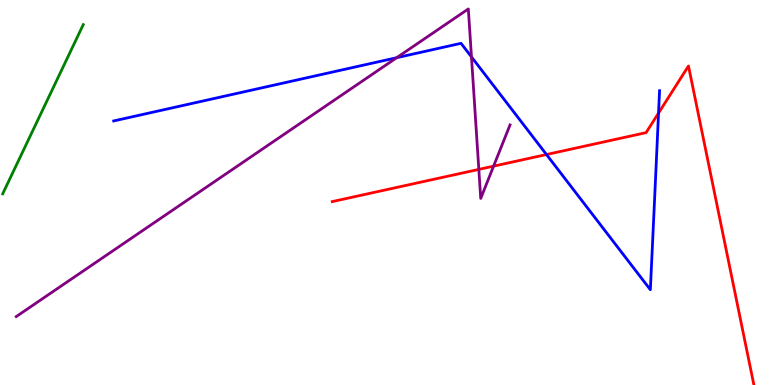[{'lines': ['blue', 'red'], 'intersections': [{'x': 7.05, 'y': 5.99}, {'x': 8.5, 'y': 7.06}]}, {'lines': ['green', 'red'], 'intersections': []}, {'lines': ['purple', 'red'], 'intersections': [{'x': 6.18, 'y': 5.6}, {'x': 6.37, 'y': 5.68}]}, {'lines': ['blue', 'green'], 'intersections': []}, {'lines': ['blue', 'purple'], 'intersections': [{'x': 5.12, 'y': 8.5}, {'x': 6.08, 'y': 8.52}]}, {'lines': ['green', 'purple'], 'intersections': []}]